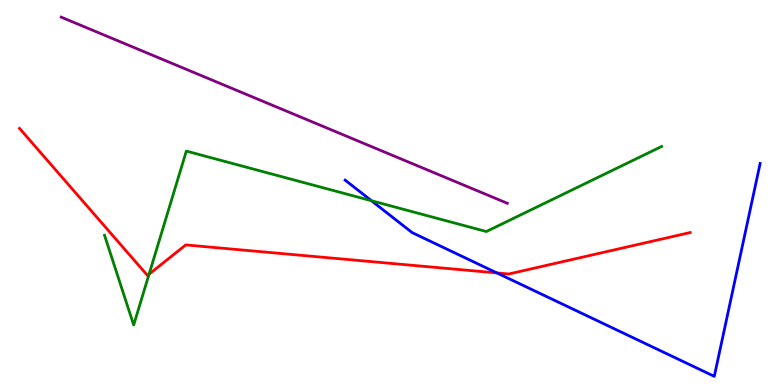[{'lines': ['blue', 'red'], 'intersections': [{'x': 6.41, 'y': 2.91}]}, {'lines': ['green', 'red'], 'intersections': [{'x': 1.92, 'y': 2.88}]}, {'lines': ['purple', 'red'], 'intersections': []}, {'lines': ['blue', 'green'], 'intersections': [{'x': 4.79, 'y': 4.79}]}, {'lines': ['blue', 'purple'], 'intersections': []}, {'lines': ['green', 'purple'], 'intersections': []}]